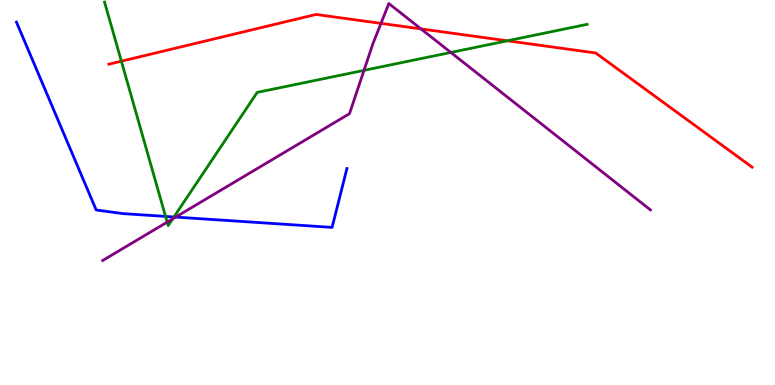[{'lines': ['blue', 'red'], 'intersections': []}, {'lines': ['green', 'red'], 'intersections': [{'x': 1.57, 'y': 8.41}, {'x': 6.55, 'y': 8.94}]}, {'lines': ['purple', 'red'], 'intersections': [{'x': 4.92, 'y': 9.39}, {'x': 5.43, 'y': 9.25}]}, {'lines': ['blue', 'green'], 'intersections': [{'x': 2.14, 'y': 4.38}, {'x': 2.24, 'y': 4.36}]}, {'lines': ['blue', 'purple'], 'intersections': [{'x': 2.27, 'y': 4.36}]}, {'lines': ['green', 'purple'], 'intersections': [{'x': 2.16, 'y': 4.23}, {'x': 2.23, 'y': 4.31}, {'x': 4.7, 'y': 8.17}, {'x': 5.82, 'y': 8.64}]}]